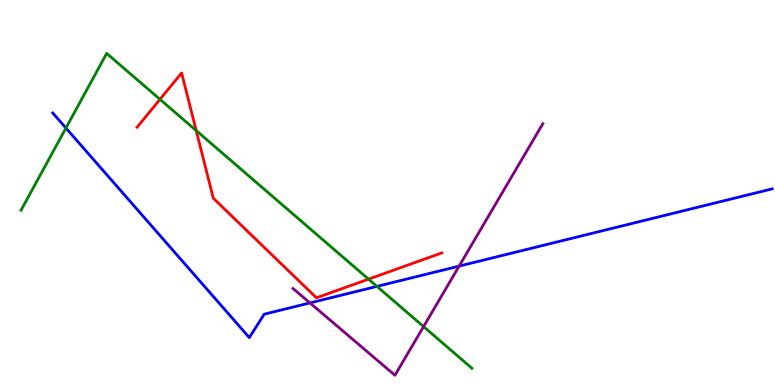[{'lines': ['blue', 'red'], 'intersections': []}, {'lines': ['green', 'red'], 'intersections': [{'x': 2.06, 'y': 7.42}, {'x': 2.53, 'y': 6.61}, {'x': 4.76, 'y': 2.75}]}, {'lines': ['purple', 'red'], 'intersections': []}, {'lines': ['blue', 'green'], 'intersections': [{'x': 0.851, 'y': 6.67}, {'x': 4.86, 'y': 2.56}]}, {'lines': ['blue', 'purple'], 'intersections': [{'x': 4.0, 'y': 2.13}, {'x': 5.92, 'y': 3.09}]}, {'lines': ['green', 'purple'], 'intersections': [{'x': 5.47, 'y': 1.52}]}]